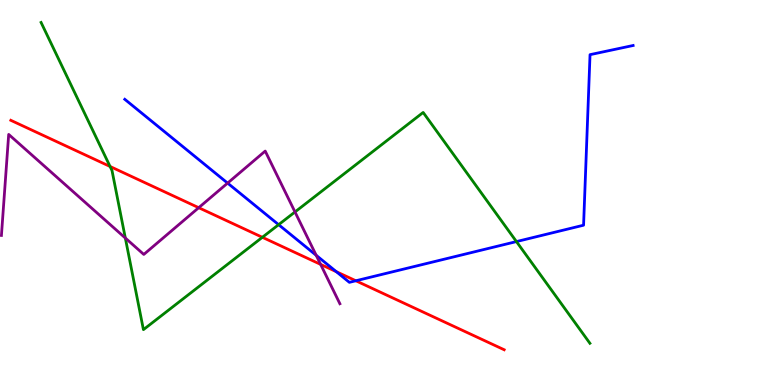[{'lines': ['blue', 'red'], 'intersections': [{'x': 4.34, 'y': 2.94}, {'x': 4.59, 'y': 2.71}]}, {'lines': ['green', 'red'], 'intersections': [{'x': 1.42, 'y': 5.68}, {'x': 3.39, 'y': 3.84}]}, {'lines': ['purple', 'red'], 'intersections': [{'x': 2.56, 'y': 4.61}, {'x': 4.14, 'y': 3.13}]}, {'lines': ['blue', 'green'], 'intersections': [{'x': 3.6, 'y': 4.16}, {'x': 6.66, 'y': 3.73}]}, {'lines': ['blue', 'purple'], 'intersections': [{'x': 2.94, 'y': 5.24}, {'x': 4.08, 'y': 3.37}]}, {'lines': ['green', 'purple'], 'intersections': [{'x': 1.62, 'y': 3.82}, {'x': 3.81, 'y': 4.49}]}]